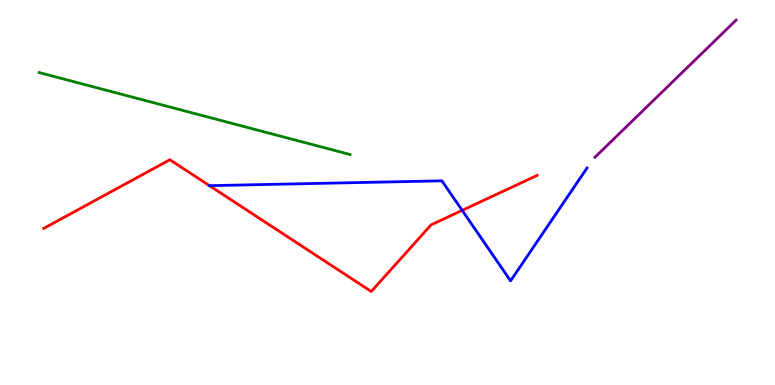[{'lines': ['blue', 'red'], 'intersections': [{'x': 2.7, 'y': 5.18}, {'x': 5.96, 'y': 4.54}]}, {'lines': ['green', 'red'], 'intersections': []}, {'lines': ['purple', 'red'], 'intersections': []}, {'lines': ['blue', 'green'], 'intersections': []}, {'lines': ['blue', 'purple'], 'intersections': []}, {'lines': ['green', 'purple'], 'intersections': []}]